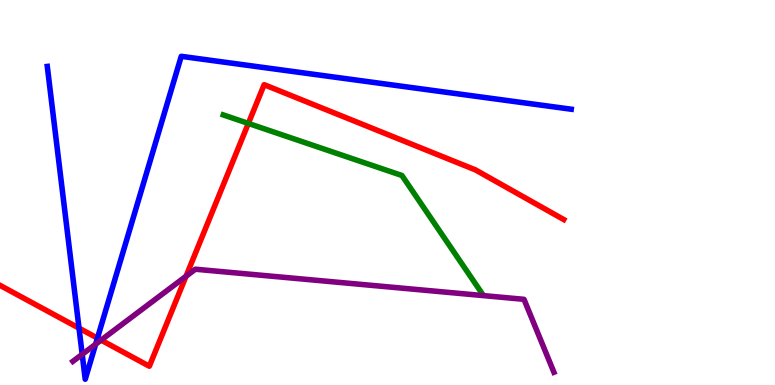[{'lines': ['blue', 'red'], 'intersections': [{'x': 1.02, 'y': 1.48}, {'x': 1.26, 'y': 1.22}]}, {'lines': ['green', 'red'], 'intersections': [{'x': 3.2, 'y': 6.79}]}, {'lines': ['purple', 'red'], 'intersections': [{'x': 1.3, 'y': 1.17}, {'x': 2.4, 'y': 2.82}]}, {'lines': ['blue', 'green'], 'intersections': []}, {'lines': ['blue', 'purple'], 'intersections': [{'x': 1.06, 'y': 0.797}, {'x': 1.23, 'y': 1.06}]}, {'lines': ['green', 'purple'], 'intersections': []}]